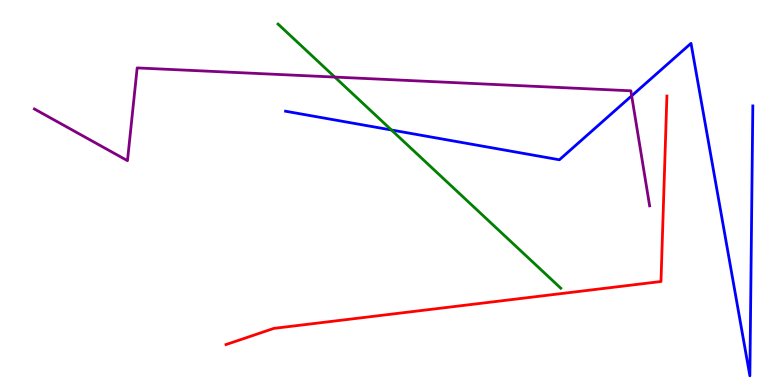[{'lines': ['blue', 'red'], 'intersections': []}, {'lines': ['green', 'red'], 'intersections': []}, {'lines': ['purple', 'red'], 'intersections': []}, {'lines': ['blue', 'green'], 'intersections': [{'x': 5.05, 'y': 6.62}]}, {'lines': ['blue', 'purple'], 'intersections': [{'x': 8.15, 'y': 7.51}]}, {'lines': ['green', 'purple'], 'intersections': [{'x': 4.32, 'y': 8.0}]}]